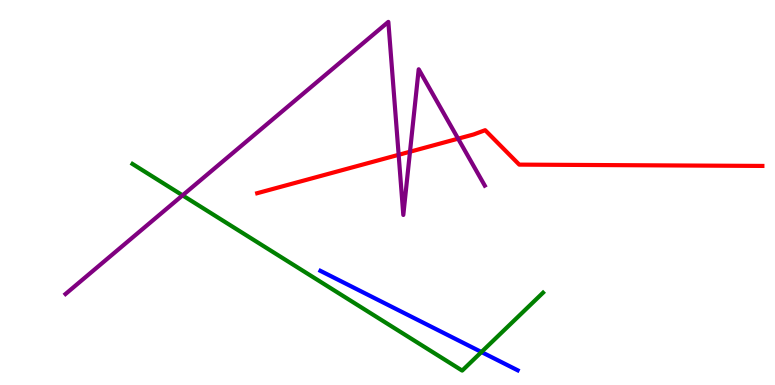[{'lines': ['blue', 'red'], 'intersections': []}, {'lines': ['green', 'red'], 'intersections': []}, {'lines': ['purple', 'red'], 'intersections': [{'x': 5.14, 'y': 5.98}, {'x': 5.29, 'y': 6.06}, {'x': 5.91, 'y': 6.4}]}, {'lines': ['blue', 'green'], 'intersections': [{'x': 6.21, 'y': 0.856}]}, {'lines': ['blue', 'purple'], 'intersections': []}, {'lines': ['green', 'purple'], 'intersections': [{'x': 2.36, 'y': 4.93}]}]